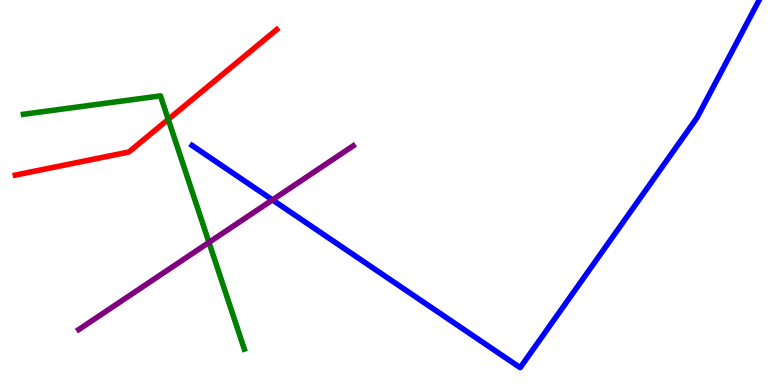[{'lines': ['blue', 'red'], 'intersections': []}, {'lines': ['green', 'red'], 'intersections': [{'x': 2.17, 'y': 6.9}]}, {'lines': ['purple', 'red'], 'intersections': []}, {'lines': ['blue', 'green'], 'intersections': []}, {'lines': ['blue', 'purple'], 'intersections': [{'x': 3.52, 'y': 4.81}]}, {'lines': ['green', 'purple'], 'intersections': [{'x': 2.7, 'y': 3.7}]}]